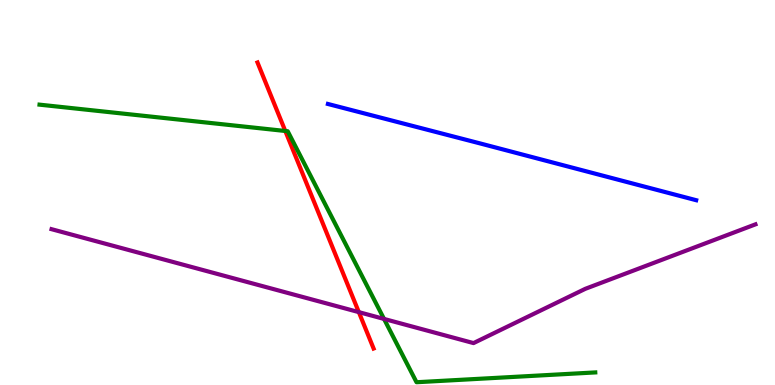[{'lines': ['blue', 'red'], 'intersections': []}, {'lines': ['green', 'red'], 'intersections': [{'x': 3.68, 'y': 6.6}]}, {'lines': ['purple', 'red'], 'intersections': [{'x': 4.63, 'y': 1.89}]}, {'lines': ['blue', 'green'], 'intersections': []}, {'lines': ['blue', 'purple'], 'intersections': []}, {'lines': ['green', 'purple'], 'intersections': [{'x': 4.96, 'y': 1.72}]}]